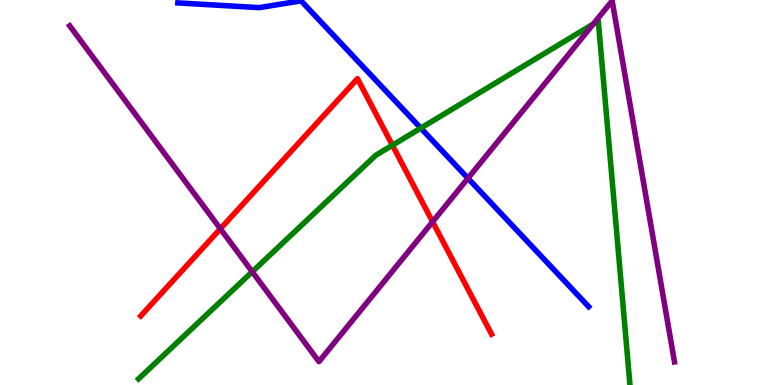[{'lines': ['blue', 'red'], 'intersections': []}, {'lines': ['green', 'red'], 'intersections': [{'x': 5.06, 'y': 6.23}]}, {'lines': ['purple', 'red'], 'intersections': [{'x': 2.84, 'y': 4.06}, {'x': 5.58, 'y': 4.24}]}, {'lines': ['blue', 'green'], 'intersections': [{'x': 5.43, 'y': 6.67}]}, {'lines': ['blue', 'purple'], 'intersections': [{'x': 6.04, 'y': 5.37}]}, {'lines': ['green', 'purple'], 'intersections': [{'x': 3.25, 'y': 2.94}, {'x': 7.66, 'y': 9.38}]}]